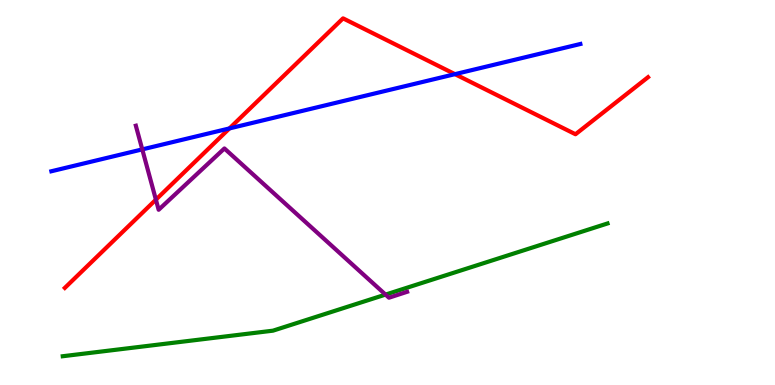[{'lines': ['blue', 'red'], 'intersections': [{'x': 2.96, 'y': 6.66}, {'x': 5.87, 'y': 8.07}]}, {'lines': ['green', 'red'], 'intersections': []}, {'lines': ['purple', 'red'], 'intersections': [{'x': 2.01, 'y': 4.81}]}, {'lines': ['blue', 'green'], 'intersections': []}, {'lines': ['blue', 'purple'], 'intersections': [{'x': 1.84, 'y': 6.12}]}, {'lines': ['green', 'purple'], 'intersections': [{'x': 4.97, 'y': 2.35}]}]